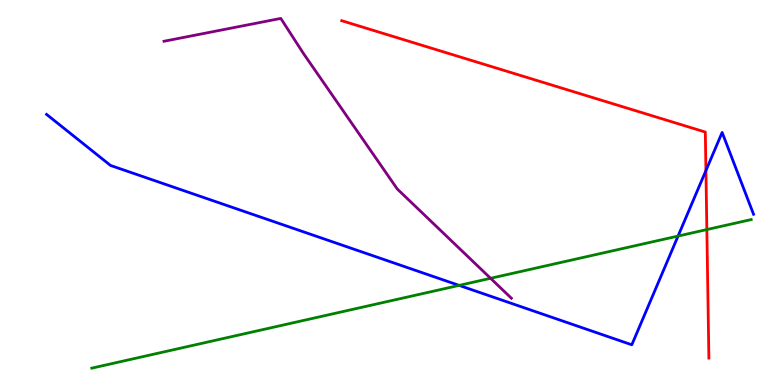[{'lines': ['blue', 'red'], 'intersections': [{'x': 9.11, 'y': 5.57}]}, {'lines': ['green', 'red'], 'intersections': [{'x': 9.12, 'y': 4.04}]}, {'lines': ['purple', 'red'], 'intersections': []}, {'lines': ['blue', 'green'], 'intersections': [{'x': 5.92, 'y': 2.59}, {'x': 8.75, 'y': 3.87}]}, {'lines': ['blue', 'purple'], 'intersections': []}, {'lines': ['green', 'purple'], 'intersections': [{'x': 6.33, 'y': 2.77}]}]